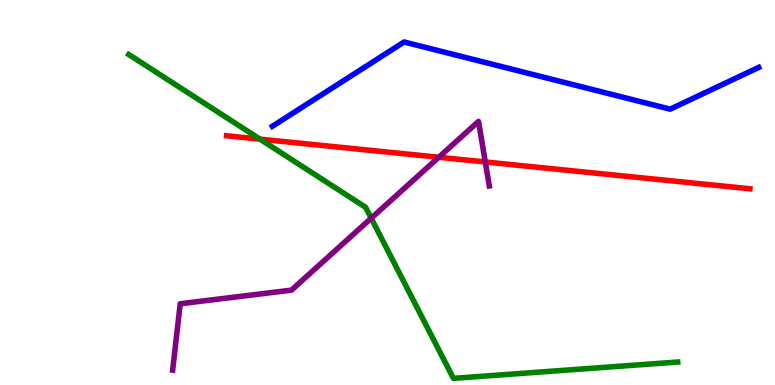[{'lines': ['blue', 'red'], 'intersections': []}, {'lines': ['green', 'red'], 'intersections': [{'x': 3.35, 'y': 6.39}]}, {'lines': ['purple', 'red'], 'intersections': [{'x': 5.66, 'y': 5.92}, {'x': 6.26, 'y': 5.79}]}, {'lines': ['blue', 'green'], 'intersections': []}, {'lines': ['blue', 'purple'], 'intersections': []}, {'lines': ['green', 'purple'], 'intersections': [{'x': 4.79, 'y': 4.33}]}]